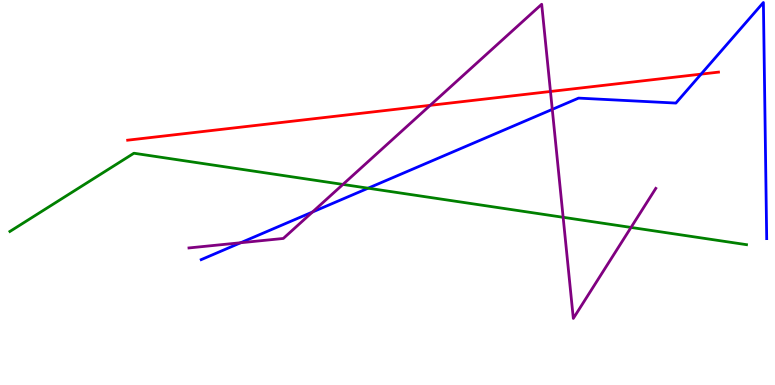[{'lines': ['blue', 'red'], 'intersections': [{'x': 9.05, 'y': 8.07}]}, {'lines': ['green', 'red'], 'intersections': []}, {'lines': ['purple', 'red'], 'intersections': [{'x': 5.55, 'y': 7.26}, {'x': 7.1, 'y': 7.62}]}, {'lines': ['blue', 'green'], 'intersections': [{'x': 4.75, 'y': 5.11}]}, {'lines': ['blue', 'purple'], 'intersections': [{'x': 3.11, 'y': 3.7}, {'x': 4.03, 'y': 4.49}, {'x': 7.13, 'y': 7.16}]}, {'lines': ['green', 'purple'], 'intersections': [{'x': 4.42, 'y': 5.21}, {'x': 7.27, 'y': 4.36}, {'x': 8.14, 'y': 4.09}]}]